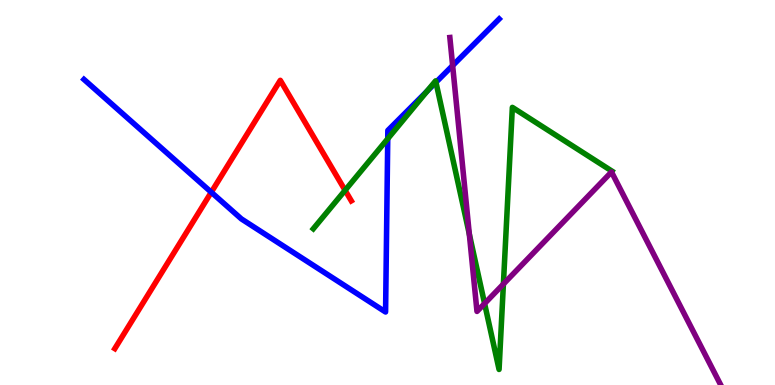[{'lines': ['blue', 'red'], 'intersections': [{'x': 2.73, 'y': 5.01}]}, {'lines': ['green', 'red'], 'intersections': [{'x': 4.45, 'y': 5.06}]}, {'lines': ['purple', 'red'], 'intersections': []}, {'lines': ['blue', 'green'], 'intersections': [{'x': 5.0, 'y': 6.4}, {'x': 5.51, 'y': 7.63}, {'x': 5.63, 'y': 7.86}]}, {'lines': ['blue', 'purple'], 'intersections': [{'x': 5.84, 'y': 8.3}]}, {'lines': ['green', 'purple'], 'intersections': [{'x': 6.06, 'y': 3.92}, {'x': 6.25, 'y': 2.12}, {'x': 6.5, 'y': 2.62}]}]